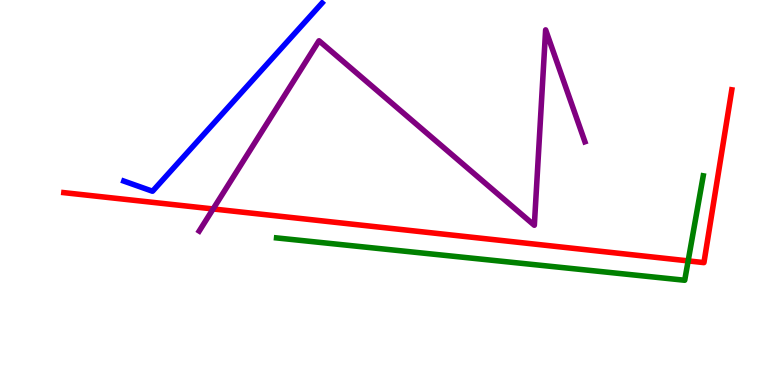[{'lines': ['blue', 'red'], 'intersections': []}, {'lines': ['green', 'red'], 'intersections': [{'x': 8.88, 'y': 3.22}]}, {'lines': ['purple', 'red'], 'intersections': [{'x': 2.75, 'y': 4.57}]}, {'lines': ['blue', 'green'], 'intersections': []}, {'lines': ['blue', 'purple'], 'intersections': []}, {'lines': ['green', 'purple'], 'intersections': []}]